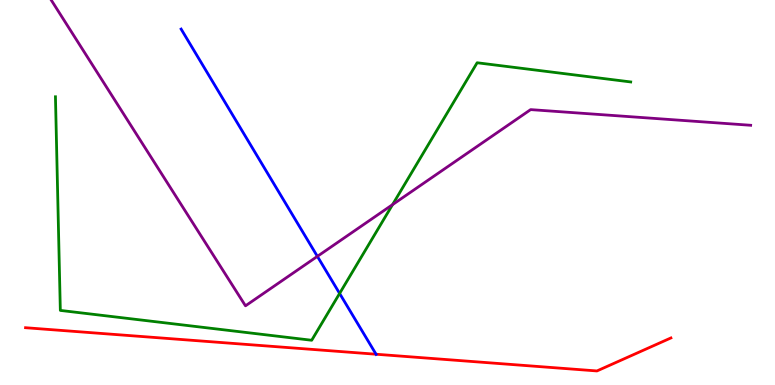[{'lines': ['blue', 'red'], 'intersections': [{'x': 4.85, 'y': 0.799}]}, {'lines': ['green', 'red'], 'intersections': []}, {'lines': ['purple', 'red'], 'intersections': []}, {'lines': ['blue', 'green'], 'intersections': [{'x': 4.38, 'y': 2.38}]}, {'lines': ['blue', 'purple'], 'intersections': [{'x': 4.1, 'y': 3.34}]}, {'lines': ['green', 'purple'], 'intersections': [{'x': 5.07, 'y': 4.68}]}]